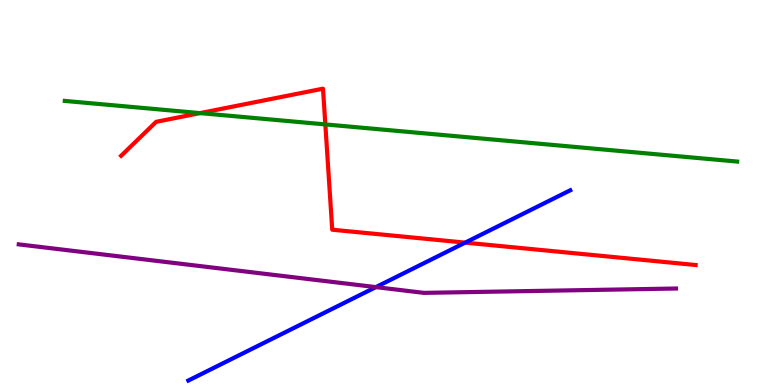[{'lines': ['blue', 'red'], 'intersections': [{'x': 6.0, 'y': 3.7}]}, {'lines': ['green', 'red'], 'intersections': [{'x': 2.58, 'y': 7.06}, {'x': 4.2, 'y': 6.77}]}, {'lines': ['purple', 'red'], 'intersections': []}, {'lines': ['blue', 'green'], 'intersections': []}, {'lines': ['blue', 'purple'], 'intersections': [{'x': 4.85, 'y': 2.54}]}, {'lines': ['green', 'purple'], 'intersections': []}]